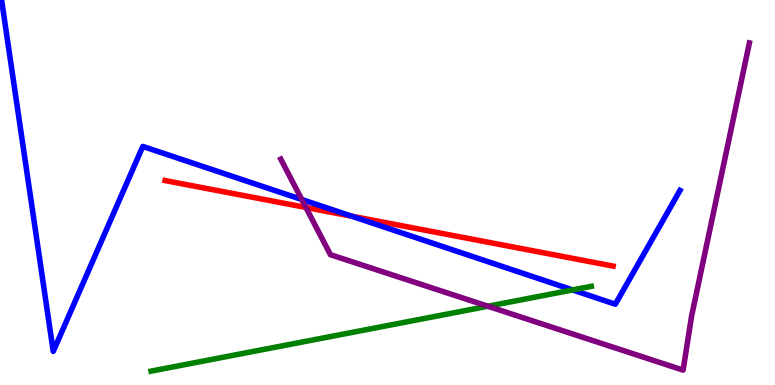[{'lines': ['blue', 'red'], 'intersections': [{'x': 4.54, 'y': 4.38}]}, {'lines': ['green', 'red'], 'intersections': []}, {'lines': ['purple', 'red'], 'intersections': [{'x': 3.95, 'y': 4.61}]}, {'lines': ['blue', 'green'], 'intersections': [{'x': 7.39, 'y': 2.47}]}, {'lines': ['blue', 'purple'], 'intersections': [{'x': 3.89, 'y': 4.82}]}, {'lines': ['green', 'purple'], 'intersections': [{'x': 6.3, 'y': 2.05}]}]